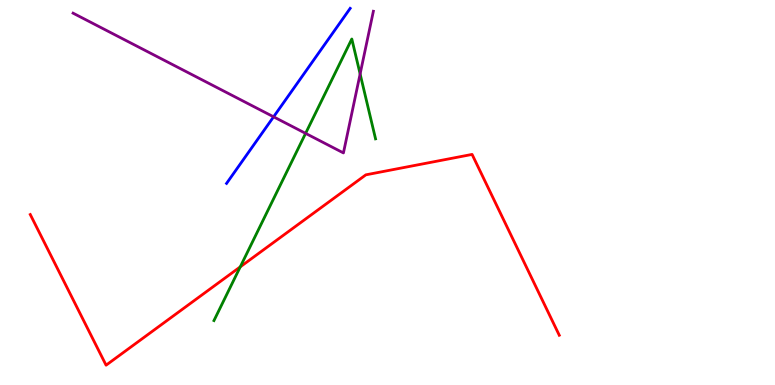[{'lines': ['blue', 'red'], 'intersections': []}, {'lines': ['green', 'red'], 'intersections': [{'x': 3.1, 'y': 3.07}]}, {'lines': ['purple', 'red'], 'intersections': []}, {'lines': ['blue', 'green'], 'intersections': []}, {'lines': ['blue', 'purple'], 'intersections': [{'x': 3.53, 'y': 6.97}]}, {'lines': ['green', 'purple'], 'intersections': [{'x': 3.94, 'y': 6.54}, {'x': 4.65, 'y': 8.08}]}]